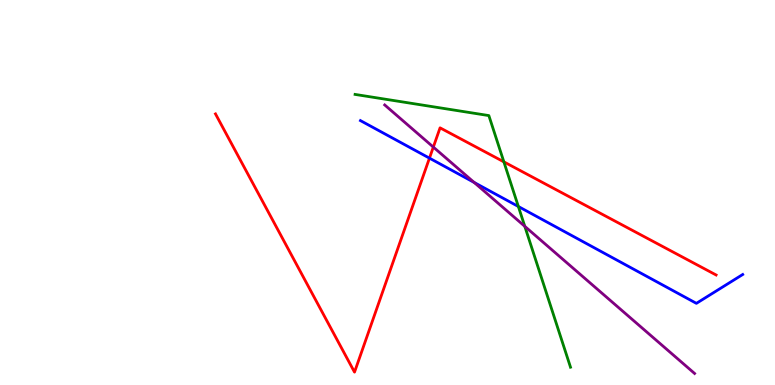[{'lines': ['blue', 'red'], 'intersections': [{'x': 5.54, 'y': 5.89}]}, {'lines': ['green', 'red'], 'intersections': [{'x': 6.5, 'y': 5.8}]}, {'lines': ['purple', 'red'], 'intersections': [{'x': 5.59, 'y': 6.18}]}, {'lines': ['blue', 'green'], 'intersections': [{'x': 6.69, 'y': 4.64}]}, {'lines': ['blue', 'purple'], 'intersections': [{'x': 6.12, 'y': 5.26}]}, {'lines': ['green', 'purple'], 'intersections': [{'x': 6.77, 'y': 4.12}]}]